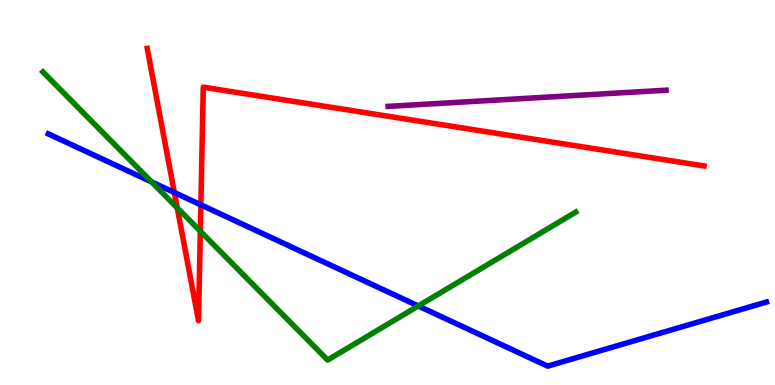[{'lines': ['blue', 'red'], 'intersections': [{'x': 2.25, 'y': 5.0}, {'x': 2.59, 'y': 4.68}]}, {'lines': ['green', 'red'], 'intersections': [{'x': 2.29, 'y': 4.6}, {'x': 2.58, 'y': 3.99}]}, {'lines': ['purple', 'red'], 'intersections': []}, {'lines': ['blue', 'green'], 'intersections': [{'x': 1.96, 'y': 5.27}, {'x': 5.4, 'y': 2.05}]}, {'lines': ['blue', 'purple'], 'intersections': []}, {'lines': ['green', 'purple'], 'intersections': []}]